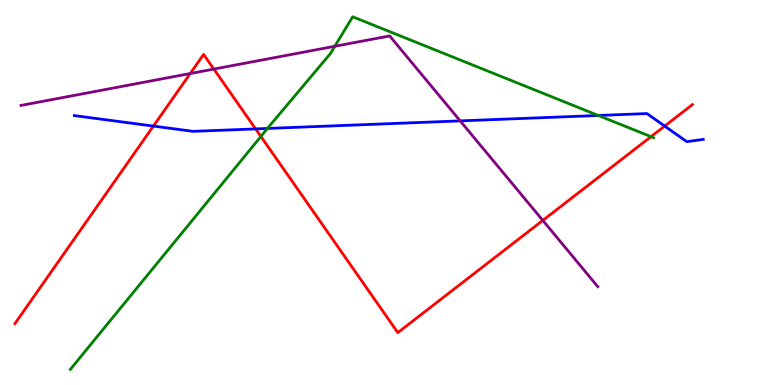[{'lines': ['blue', 'red'], 'intersections': [{'x': 1.98, 'y': 6.73}, {'x': 3.3, 'y': 6.65}, {'x': 8.58, 'y': 6.73}]}, {'lines': ['green', 'red'], 'intersections': [{'x': 3.37, 'y': 6.46}, {'x': 8.4, 'y': 6.45}]}, {'lines': ['purple', 'red'], 'intersections': [{'x': 2.45, 'y': 8.09}, {'x': 2.76, 'y': 8.21}, {'x': 7.0, 'y': 4.28}]}, {'lines': ['blue', 'green'], 'intersections': [{'x': 3.45, 'y': 6.66}, {'x': 7.72, 'y': 7.0}]}, {'lines': ['blue', 'purple'], 'intersections': [{'x': 5.94, 'y': 6.86}]}, {'lines': ['green', 'purple'], 'intersections': [{'x': 4.32, 'y': 8.8}]}]